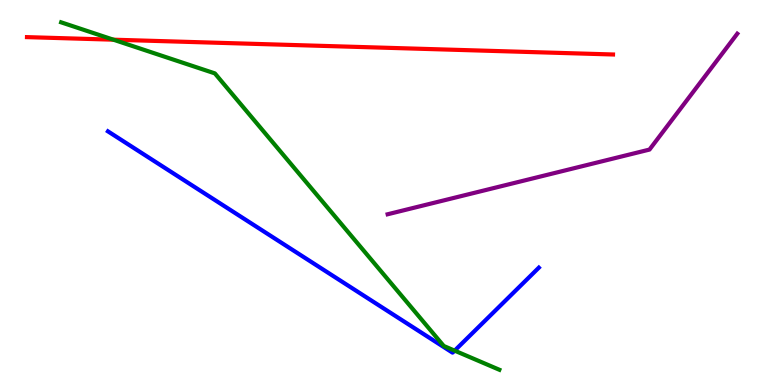[{'lines': ['blue', 'red'], 'intersections': []}, {'lines': ['green', 'red'], 'intersections': [{'x': 1.46, 'y': 8.97}]}, {'lines': ['purple', 'red'], 'intersections': []}, {'lines': ['blue', 'green'], 'intersections': [{'x': 5.87, 'y': 0.892}]}, {'lines': ['blue', 'purple'], 'intersections': []}, {'lines': ['green', 'purple'], 'intersections': []}]